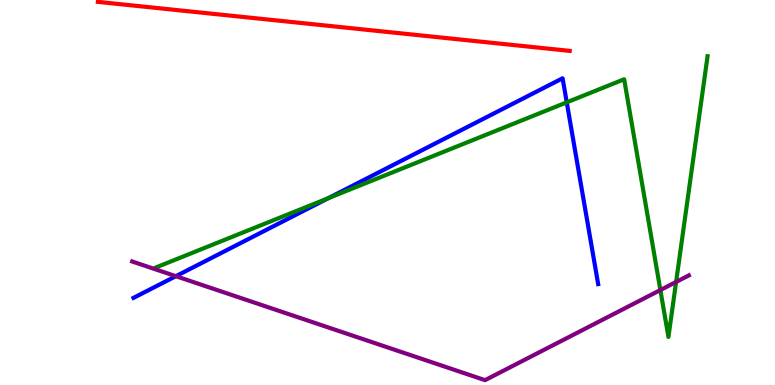[{'lines': ['blue', 'red'], 'intersections': []}, {'lines': ['green', 'red'], 'intersections': []}, {'lines': ['purple', 'red'], 'intersections': []}, {'lines': ['blue', 'green'], 'intersections': [{'x': 4.24, 'y': 4.85}, {'x': 7.31, 'y': 7.34}]}, {'lines': ['blue', 'purple'], 'intersections': [{'x': 2.27, 'y': 2.83}]}, {'lines': ['green', 'purple'], 'intersections': [{'x': 8.52, 'y': 2.47}, {'x': 8.72, 'y': 2.68}]}]